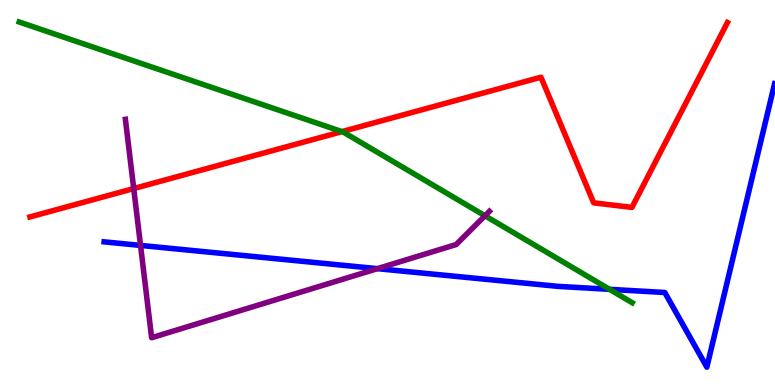[{'lines': ['blue', 'red'], 'intersections': []}, {'lines': ['green', 'red'], 'intersections': [{'x': 4.41, 'y': 6.58}]}, {'lines': ['purple', 'red'], 'intersections': [{'x': 1.73, 'y': 5.1}]}, {'lines': ['blue', 'green'], 'intersections': [{'x': 7.86, 'y': 2.49}]}, {'lines': ['blue', 'purple'], 'intersections': [{'x': 1.81, 'y': 3.63}, {'x': 4.87, 'y': 3.02}]}, {'lines': ['green', 'purple'], 'intersections': [{'x': 6.26, 'y': 4.4}]}]